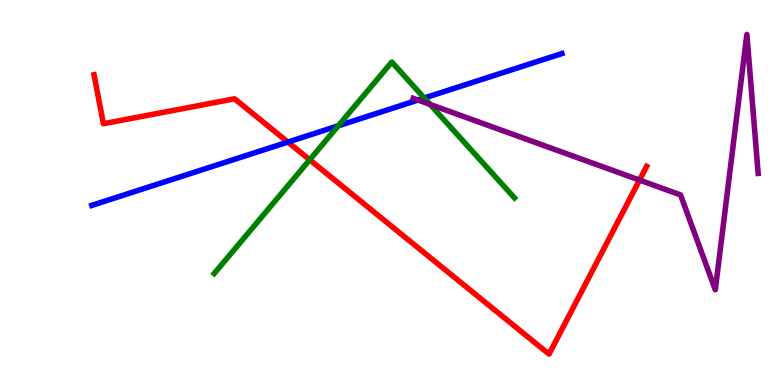[{'lines': ['blue', 'red'], 'intersections': [{'x': 3.71, 'y': 6.31}]}, {'lines': ['green', 'red'], 'intersections': [{'x': 4.0, 'y': 5.85}]}, {'lines': ['purple', 'red'], 'intersections': [{'x': 8.25, 'y': 5.32}]}, {'lines': ['blue', 'green'], 'intersections': [{'x': 4.36, 'y': 6.73}, {'x': 5.47, 'y': 7.45}]}, {'lines': ['blue', 'purple'], 'intersections': [{'x': 5.39, 'y': 7.4}]}, {'lines': ['green', 'purple'], 'intersections': [{'x': 5.55, 'y': 7.29}]}]